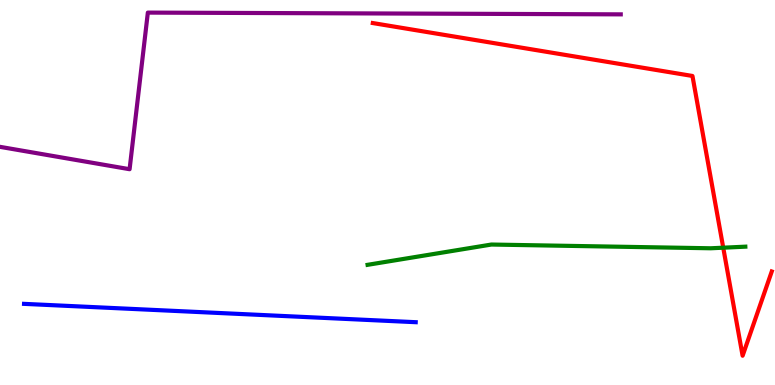[{'lines': ['blue', 'red'], 'intersections': []}, {'lines': ['green', 'red'], 'intersections': [{'x': 9.33, 'y': 3.57}]}, {'lines': ['purple', 'red'], 'intersections': []}, {'lines': ['blue', 'green'], 'intersections': []}, {'lines': ['blue', 'purple'], 'intersections': []}, {'lines': ['green', 'purple'], 'intersections': []}]